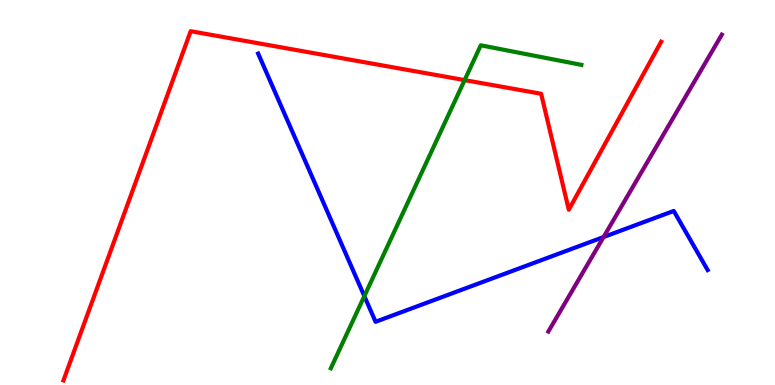[{'lines': ['blue', 'red'], 'intersections': []}, {'lines': ['green', 'red'], 'intersections': [{'x': 6.0, 'y': 7.92}]}, {'lines': ['purple', 'red'], 'intersections': []}, {'lines': ['blue', 'green'], 'intersections': [{'x': 4.7, 'y': 2.31}]}, {'lines': ['blue', 'purple'], 'intersections': [{'x': 7.79, 'y': 3.84}]}, {'lines': ['green', 'purple'], 'intersections': []}]